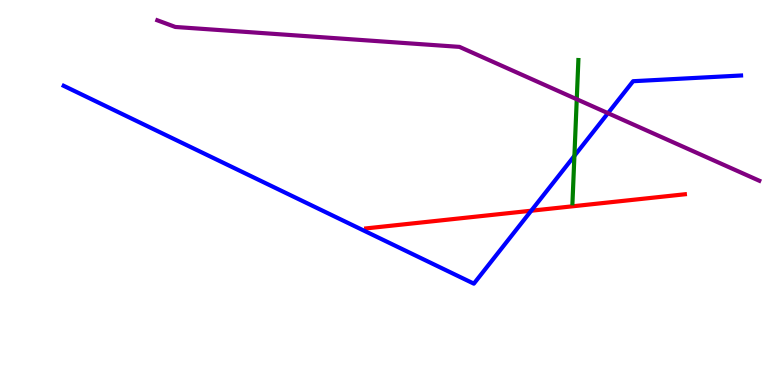[{'lines': ['blue', 'red'], 'intersections': [{'x': 6.85, 'y': 4.53}]}, {'lines': ['green', 'red'], 'intersections': []}, {'lines': ['purple', 'red'], 'intersections': []}, {'lines': ['blue', 'green'], 'intersections': [{'x': 7.41, 'y': 5.95}]}, {'lines': ['blue', 'purple'], 'intersections': [{'x': 7.84, 'y': 7.06}]}, {'lines': ['green', 'purple'], 'intersections': [{'x': 7.44, 'y': 7.42}]}]